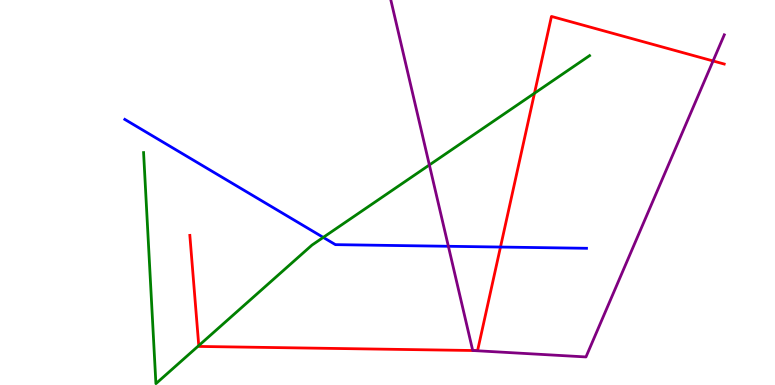[{'lines': ['blue', 'red'], 'intersections': [{'x': 6.46, 'y': 3.58}]}, {'lines': ['green', 'red'], 'intersections': [{'x': 2.56, 'y': 1.02}, {'x': 6.9, 'y': 7.58}]}, {'lines': ['purple', 'red'], 'intersections': [{'x': 6.1, 'y': 0.896}, {'x': 9.2, 'y': 8.42}]}, {'lines': ['blue', 'green'], 'intersections': [{'x': 4.17, 'y': 3.83}]}, {'lines': ['blue', 'purple'], 'intersections': [{'x': 5.79, 'y': 3.6}]}, {'lines': ['green', 'purple'], 'intersections': [{'x': 5.54, 'y': 5.72}]}]